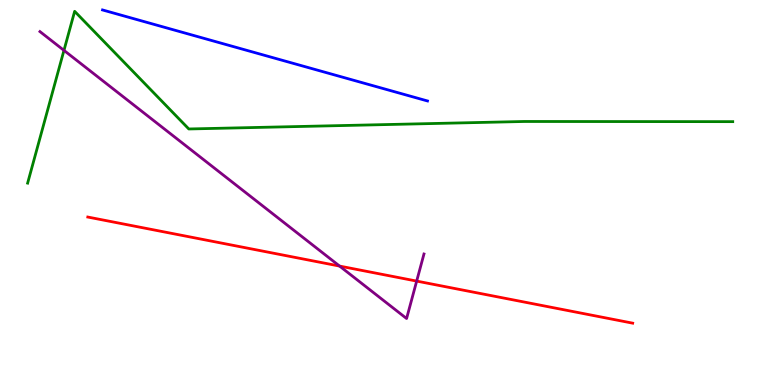[{'lines': ['blue', 'red'], 'intersections': []}, {'lines': ['green', 'red'], 'intersections': []}, {'lines': ['purple', 'red'], 'intersections': [{'x': 4.38, 'y': 3.09}, {'x': 5.38, 'y': 2.7}]}, {'lines': ['blue', 'green'], 'intersections': []}, {'lines': ['blue', 'purple'], 'intersections': []}, {'lines': ['green', 'purple'], 'intersections': [{'x': 0.825, 'y': 8.69}]}]